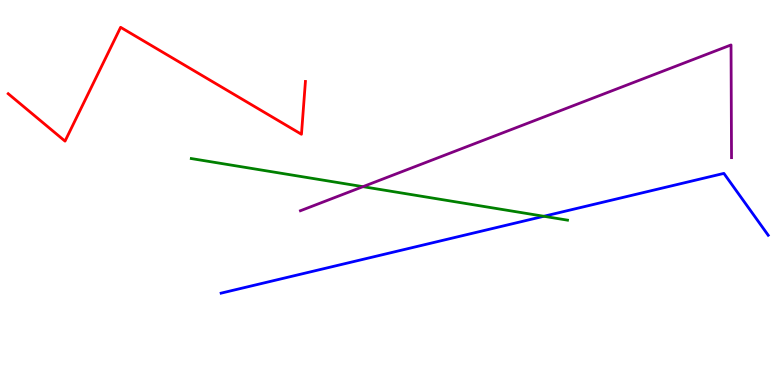[{'lines': ['blue', 'red'], 'intersections': []}, {'lines': ['green', 'red'], 'intersections': []}, {'lines': ['purple', 'red'], 'intersections': []}, {'lines': ['blue', 'green'], 'intersections': [{'x': 7.02, 'y': 4.38}]}, {'lines': ['blue', 'purple'], 'intersections': []}, {'lines': ['green', 'purple'], 'intersections': [{'x': 4.68, 'y': 5.15}]}]